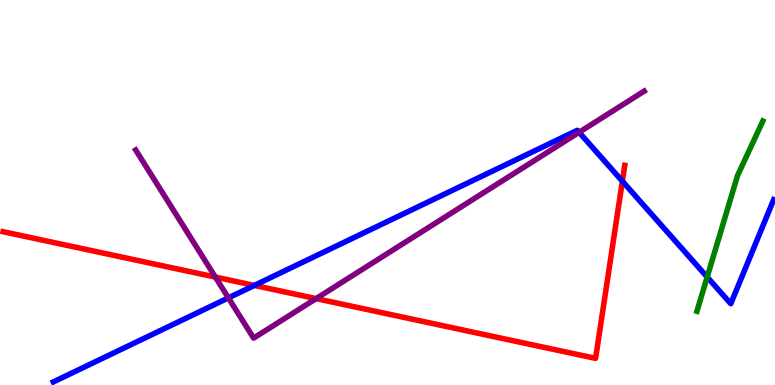[{'lines': ['blue', 'red'], 'intersections': [{'x': 3.28, 'y': 2.59}, {'x': 8.03, 'y': 5.29}]}, {'lines': ['green', 'red'], 'intersections': []}, {'lines': ['purple', 'red'], 'intersections': [{'x': 2.78, 'y': 2.8}, {'x': 4.08, 'y': 2.24}]}, {'lines': ['blue', 'green'], 'intersections': [{'x': 9.12, 'y': 2.8}]}, {'lines': ['blue', 'purple'], 'intersections': [{'x': 2.95, 'y': 2.26}, {'x': 7.47, 'y': 6.56}]}, {'lines': ['green', 'purple'], 'intersections': []}]